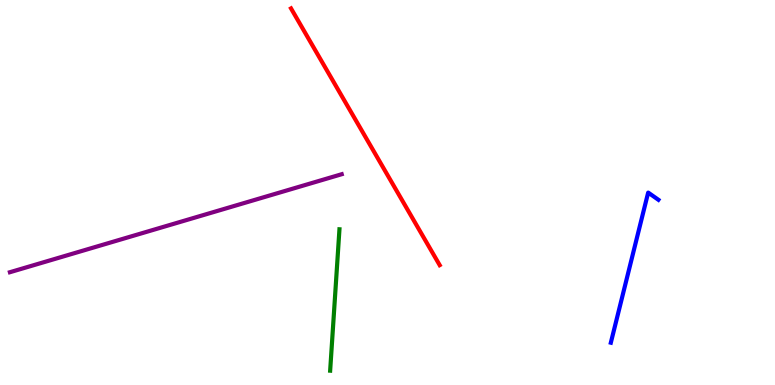[{'lines': ['blue', 'red'], 'intersections': []}, {'lines': ['green', 'red'], 'intersections': []}, {'lines': ['purple', 'red'], 'intersections': []}, {'lines': ['blue', 'green'], 'intersections': []}, {'lines': ['blue', 'purple'], 'intersections': []}, {'lines': ['green', 'purple'], 'intersections': []}]